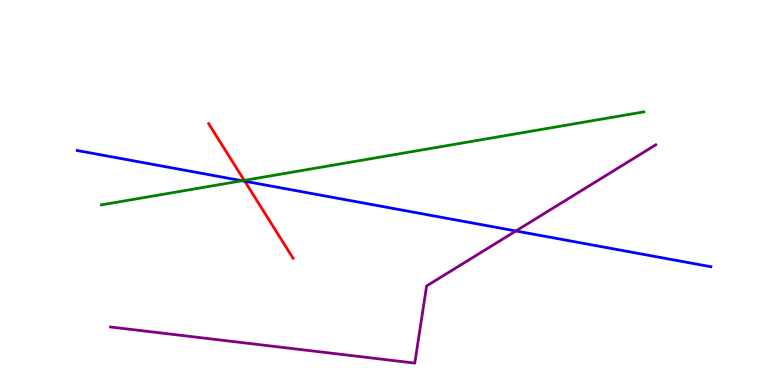[{'lines': ['blue', 'red'], 'intersections': [{'x': 3.16, 'y': 5.29}]}, {'lines': ['green', 'red'], 'intersections': [{'x': 3.15, 'y': 5.31}]}, {'lines': ['purple', 'red'], 'intersections': []}, {'lines': ['blue', 'green'], 'intersections': [{'x': 3.12, 'y': 5.31}]}, {'lines': ['blue', 'purple'], 'intersections': [{'x': 6.66, 'y': 4.0}]}, {'lines': ['green', 'purple'], 'intersections': []}]